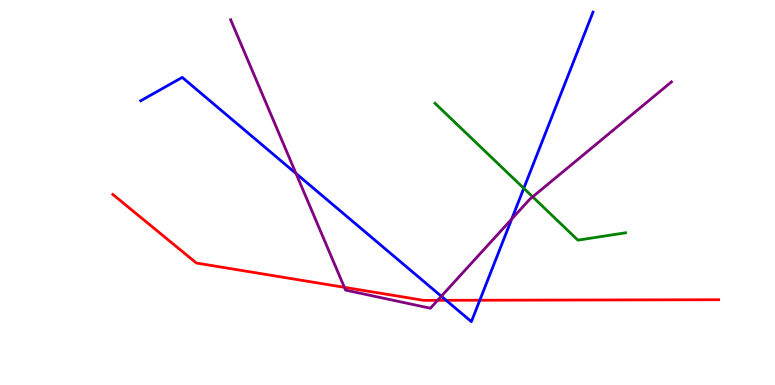[{'lines': ['blue', 'red'], 'intersections': [{'x': 5.76, 'y': 2.2}, {'x': 6.19, 'y': 2.2}]}, {'lines': ['green', 'red'], 'intersections': []}, {'lines': ['purple', 'red'], 'intersections': [{'x': 4.44, 'y': 2.54}, {'x': 5.65, 'y': 2.2}]}, {'lines': ['blue', 'green'], 'intersections': [{'x': 6.76, 'y': 5.11}]}, {'lines': ['blue', 'purple'], 'intersections': [{'x': 3.82, 'y': 5.49}, {'x': 5.69, 'y': 2.31}, {'x': 6.6, 'y': 4.31}]}, {'lines': ['green', 'purple'], 'intersections': [{'x': 6.87, 'y': 4.89}]}]